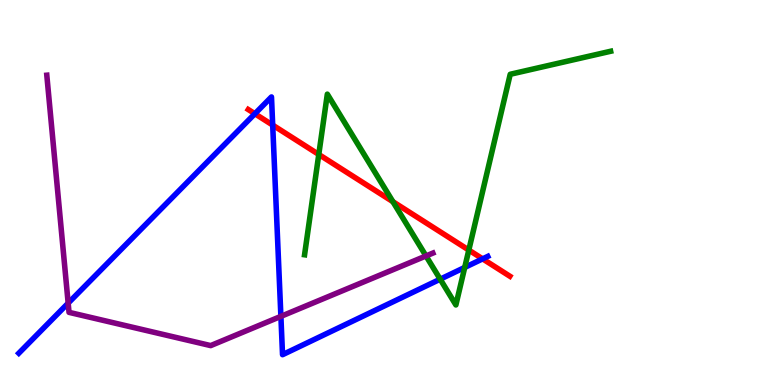[{'lines': ['blue', 'red'], 'intersections': [{'x': 3.29, 'y': 7.05}, {'x': 3.52, 'y': 6.75}, {'x': 6.23, 'y': 3.28}]}, {'lines': ['green', 'red'], 'intersections': [{'x': 4.11, 'y': 5.99}, {'x': 5.07, 'y': 4.76}, {'x': 6.05, 'y': 3.5}]}, {'lines': ['purple', 'red'], 'intersections': []}, {'lines': ['blue', 'green'], 'intersections': [{'x': 5.68, 'y': 2.75}, {'x': 6.0, 'y': 3.05}]}, {'lines': ['blue', 'purple'], 'intersections': [{'x': 0.88, 'y': 2.13}, {'x': 3.62, 'y': 1.78}]}, {'lines': ['green', 'purple'], 'intersections': [{'x': 5.5, 'y': 3.35}]}]